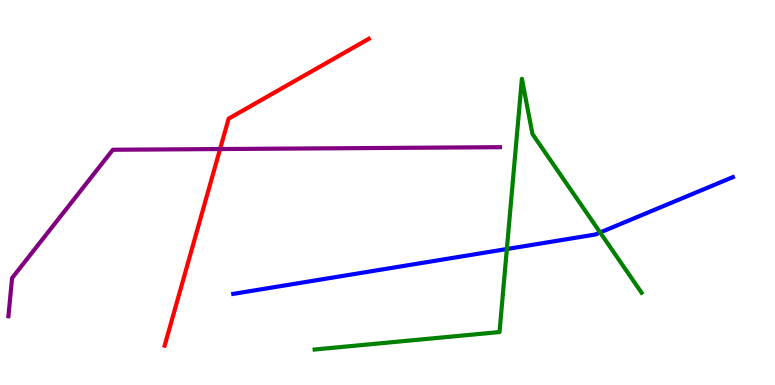[{'lines': ['blue', 'red'], 'intersections': []}, {'lines': ['green', 'red'], 'intersections': []}, {'lines': ['purple', 'red'], 'intersections': [{'x': 2.84, 'y': 6.13}]}, {'lines': ['blue', 'green'], 'intersections': [{'x': 6.54, 'y': 3.53}, {'x': 7.74, 'y': 3.96}]}, {'lines': ['blue', 'purple'], 'intersections': []}, {'lines': ['green', 'purple'], 'intersections': []}]